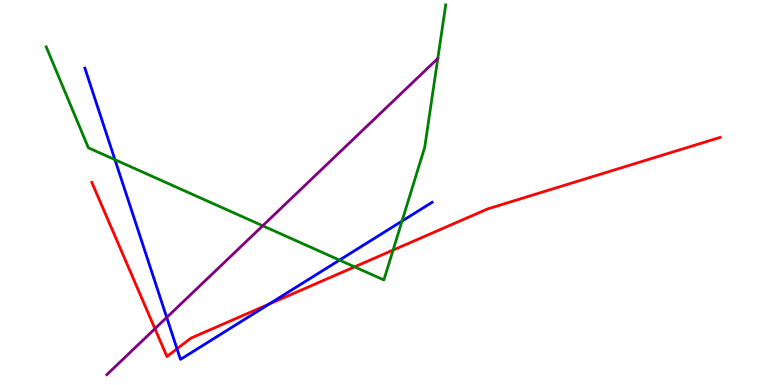[{'lines': ['blue', 'red'], 'intersections': [{'x': 2.28, 'y': 0.94}, {'x': 3.47, 'y': 2.1}]}, {'lines': ['green', 'red'], 'intersections': [{'x': 4.58, 'y': 3.07}, {'x': 5.07, 'y': 3.5}]}, {'lines': ['purple', 'red'], 'intersections': [{'x': 2.0, 'y': 1.46}]}, {'lines': ['blue', 'green'], 'intersections': [{'x': 1.48, 'y': 5.85}, {'x': 4.38, 'y': 3.24}, {'x': 5.19, 'y': 4.26}]}, {'lines': ['blue', 'purple'], 'intersections': [{'x': 2.15, 'y': 1.75}]}, {'lines': ['green', 'purple'], 'intersections': [{'x': 3.39, 'y': 4.14}]}]